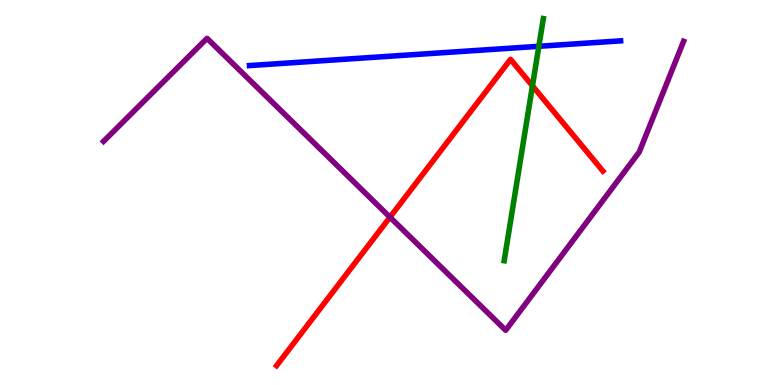[{'lines': ['blue', 'red'], 'intersections': []}, {'lines': ['green', 'red'], 'intersections': [{'x': 6.87, 'y': 7.77}]}, {'lines': ['purple', 'red'], 'intersections': [{'x': 5.03, 'y': 4.36}]}, {'lines': ['blue', 'green'], 'intersections': [{'x': 6.95, 'y': 8.8}]}, {'lines': ['blue', 'purple'], 'intersections': []}, {'lines': ['green', 'purple'], 'intersections': []}]